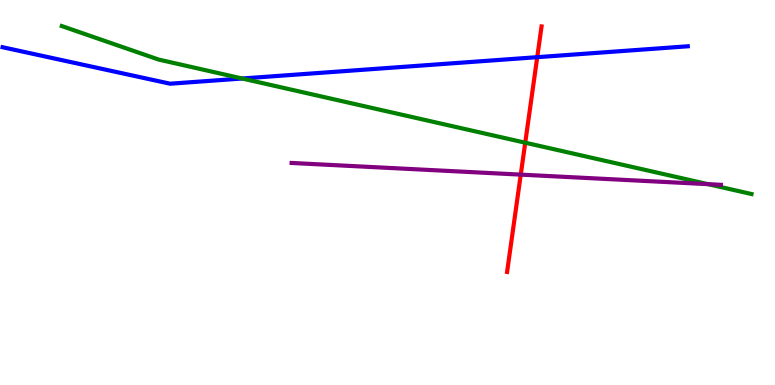[{'lines': ['blue', 'red'], 'intersections': [{'x': 6.93, 'y': 8.51}]}, {'lines': ['green', 'red'], 'intersections': [{'x': 6.78, 'y': 6.29}]}, {'lines': ['purple', 'red'], 'intersections': [{'x': 6.72, 'y': 5.46}]}, {'lines': ['blue', 'green'], 'intersections': [{'x': 3.12, 'y': 7.96}]}, {'lines': ['blue', 'purple'], 'intersections': []}, {'lines': ['green', 'purple'], 'intersections': [{'x': 9.14, 'y': 5.22}]}]